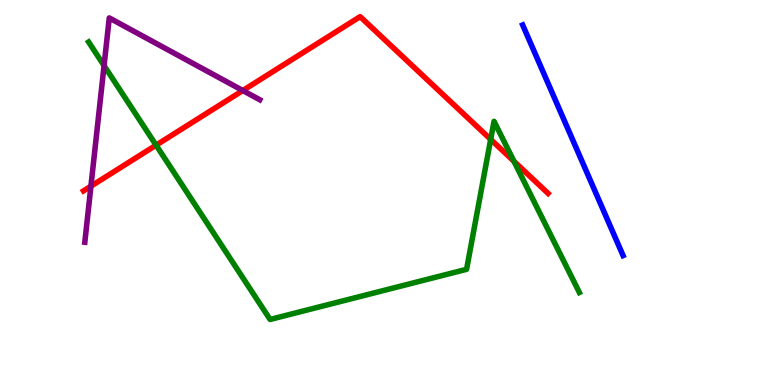[{'lines': ['blue', 'red'], 'intersections': []}, {'lines': ['green', 'red'], 'intersections': [{'x': 2.01, 'y': 6.23}, {'x': 6.33, 'y': 6.38}, {'x': 6.63, 'y': 5.81}]}, {'lines': ['purple', 'red'], 'intersections': [{'x': 1.17, 'y': 5.16}, {'x': 3.13, 'y': 7.65}]}, {'lines': ['blue', 'green'], 'intersections': []}, {'lines': ['blue', 'purple'], 'intersections': []}, {'lines': ['green', 'purple'], 'intersections': [{'x': 1.34, 'y': 8.3}]}]